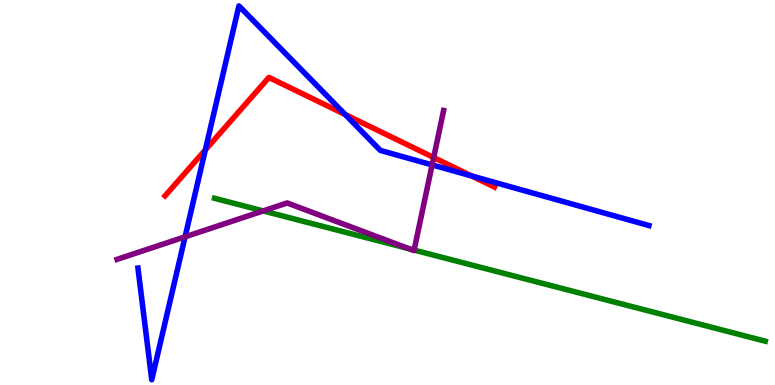[{'lines': ['blue', 'red'], 'intersections': [{'x': 2.65, 'y': 6.11}, {'x': 4.45, 'y': 7.03}, {'x': 6.09, 'y': 5.43}]}, {'lines': ['green', 'red'], 'intersections': []}, {'lines': ['purple', 'red'], 'intersections': [{'x': 5.6, 'y': 5.91}]}, {'lines': ['blue', 'green'], 'intersections': []}, {'lines': ['blue', 'purple'], 'intersections': [{'x': 2.39, 'y': 3.85}, {'x': 5.58, 'y': 5.72}]}, {'lines': ['green', 'purple'], 'intersections': [{'x': 3.4, 'y': 4.52}, {'x': 5.28, 'y': 3.54}, {'x': 5.34, 'y': 3.5}]}]